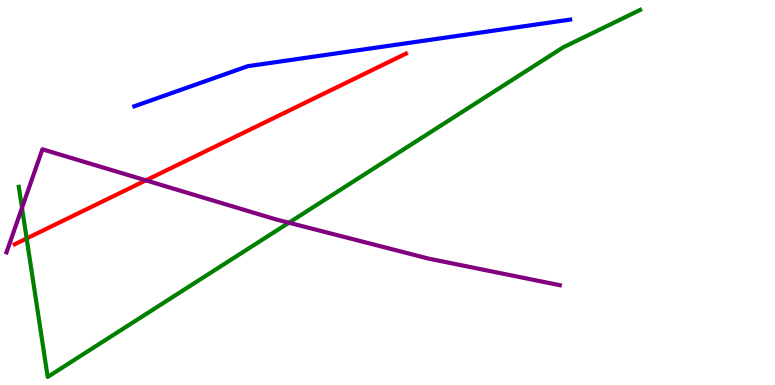[{'lines': ['blue', 'red'], 'intersections': []}, {'lines': ['green', 'red'], 'intersections': [{'x': 0.344, 'y': 3.81}]}, {'lines': ['purple', 'red'], 'intersections': [{'x': 1.88, 'y': 5.32}]}, {'lines': ['blue', 'green'], 'intersections': []}, {'lines': ['blue', 'purple'], 'intersections': []}, {'lines': ['green', 'purple'], 'intersections': [{'x': 0.284, 'y': 4.6}, {'x': 3.73, 'y': 4.21}]}]